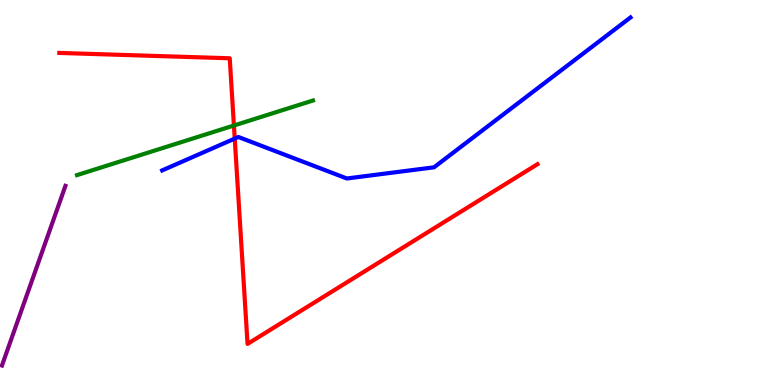[{'lines': ['blue', 'red'], 'intersections': [{'x': 3.03, 'y': 6.4}]}, {'lines': ['green', 'red'], 'intersections': [{'x': 3.02, 'y': 6.74}]}, {'lines': ['purple', 'red'], 'intersections': []}, {'lines': ['blue', 'green'], 'intersections': []}, {'lines': ['blue', 'purple'], 'intersections': []}, {'lines': ['green', 'purple'], 'intersections': []}]